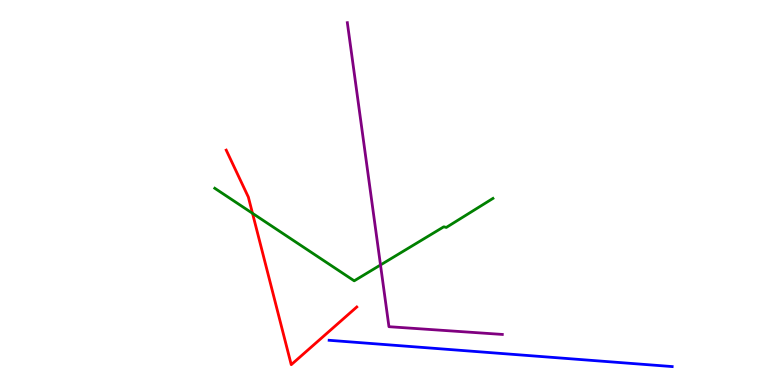[{'lines': ['blue', 'red'], 'intersections': []}, {'lines': ['green', 'red'], 'intersections': [{'x': 3.26, 'y': 4.46}]}, {'lines': ['purple', 'red'], 'intersections': []}, {'lines': ['blue', 'green'], 'intersections': []}, {'lines': ['blue', 'purple'], 'intersections': []}, {'lines': ['green', 'purple'], 'intersections': [{'x': 4.91, 'y': 3.12}]}]